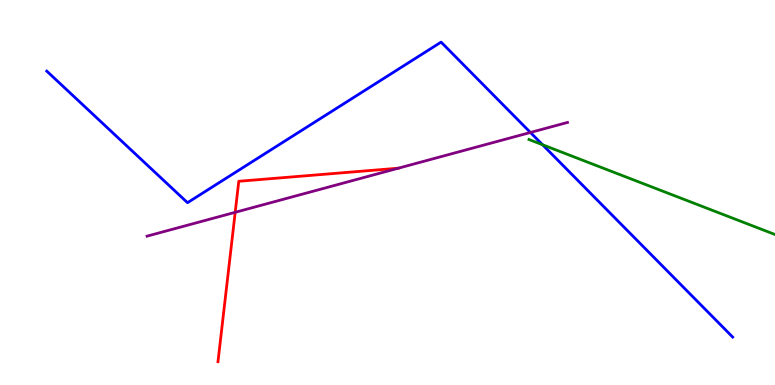[{'lines': ['blue', 'red'], 'intersections': []}, {'lines': ['green', 'red'], 'intersections': []}, {'lines': ['purple', 'red'], 'intersections': [{'x': 3.03, 'y': 4.49}]}, {'lines': ['blue', 'green'], 'intersections': [{'x': 7.0, 'y': 6.24}]}, {'lines': ['blue', 'purple'], 'intersections': [{'x': 6.84, 'y': 6.56}]}, {'lines': ['green', 'purple'], 'intersections': []}]